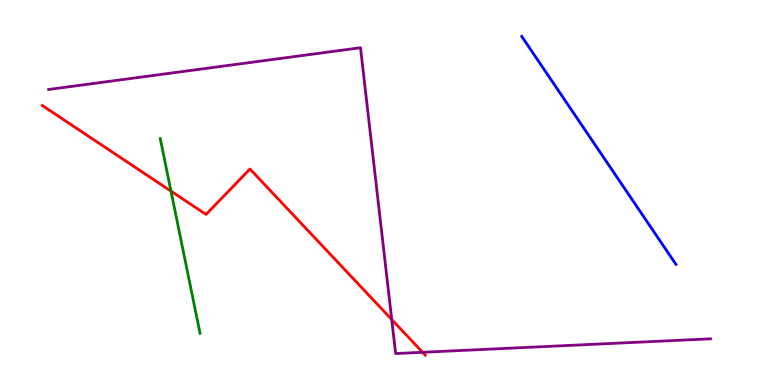[{'lines': ['blue', 'red'], 'intersections': []}, {'lines': ['green', 'red'], 'intersections': [{'x': 2.21, 'y': 5.04}]}, {'lines': ['purple', 'red'], 'intersections': [{'x': 5.05, 'y': 1.7}, {'x': 5.45, 'y': 0.85}]}, {'lines': ['blue', 'green'], 'intersections': []}, {'lines': ['blue', 'purple'], 'intersections': []}, {'lines': ['green', 'purple'], 'intersections': []}]